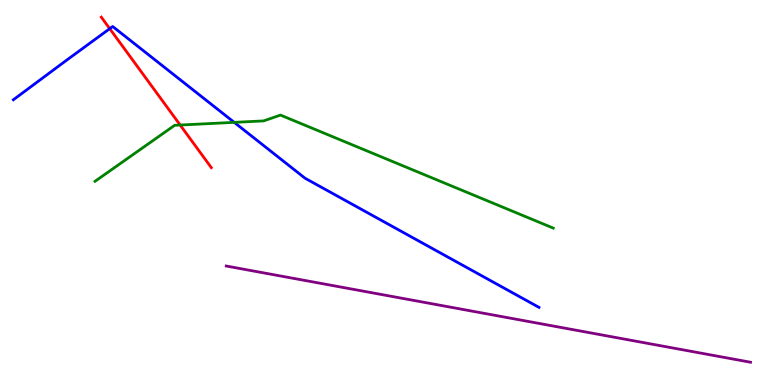[{'lines': ['blue', 'red'], 'intersections': [{'x': 1.42, 'y': 9.26}]}, {'lines': ['green', 'red'], 'intersections': [{'x': 2.32, 'y': 6.75}]}, {'lines': ['purple', 'red'], 'intersections': []}, {'lines': ['blue', 'green'], 'intersections': [{'x': 3.02, 'y': 6.82}]}, {'lines': ['blue', 'purple'], 'intersections': []}, {'lines': ['green', 'purple'], 'intersections': []}]